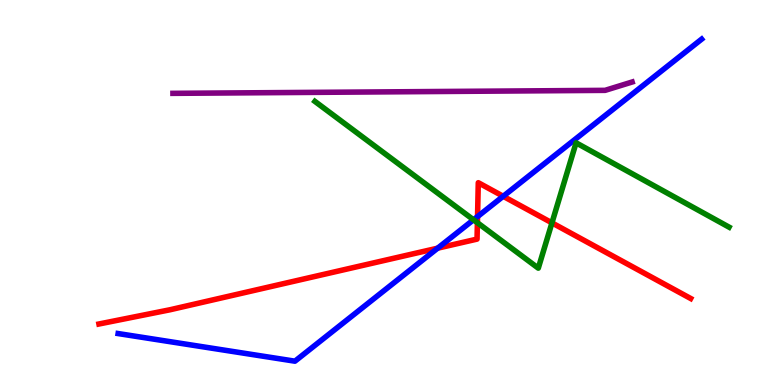[{'lines': ['blue', 'red'], 'intersections': [{'x': 5.65, 'y': 3.55}, {'x': 6.16, 'y': 4.37}, {'x': 6.49, 'y': 4.9}]}, {'lines': ['green', 'red'], 'intersections': [{'x': 6.16, 'y': 4.22}, {'x': 7.12, 'y': 4.21}]}, {'lines': ['purple', 'red'], 'intersections': []}, {'lines': ['blue', 'green'], 'intersections': [{'x': 6.11, 'y': 4.29}]}, {'lines': ['blue', 'purple'], 'intersections': []}, {'lines': ['green', 'purple'], 'intersections': []}]